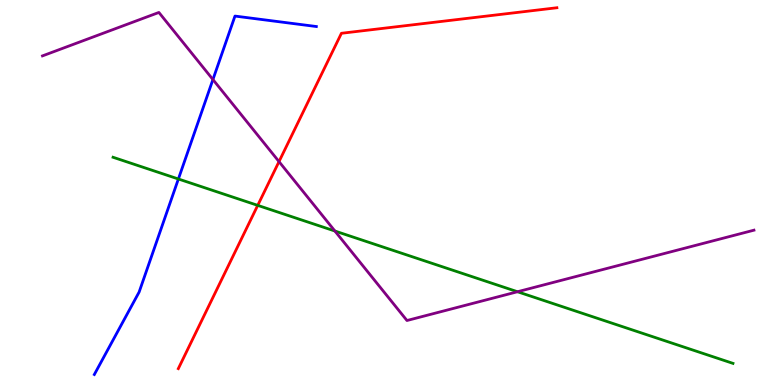[{'lines': ['blue', 'red'], 'intersections': []}, {'lines': ['green', 'red'], 'intersections': [{'x': 3.33, 'y': 4.67}]}, {'lines': ['purple', 'red'], 'intersections': [{'x': 3.6, 'y': 5.8}]}, {'lines': ['blue', 'green'], 'intersections': [{'x': 2.3, 'y': 5.35}]}, {'lines': ['blue', 'purple'], 'intersections': [{'x': 2.75, 'y': 7.93}]}, {'lines': ['green', 'purple'], 'intersections': [{'x': 4.32, 'y': 4.0}, {'x': 6.68, 'y': 2.42}]}]